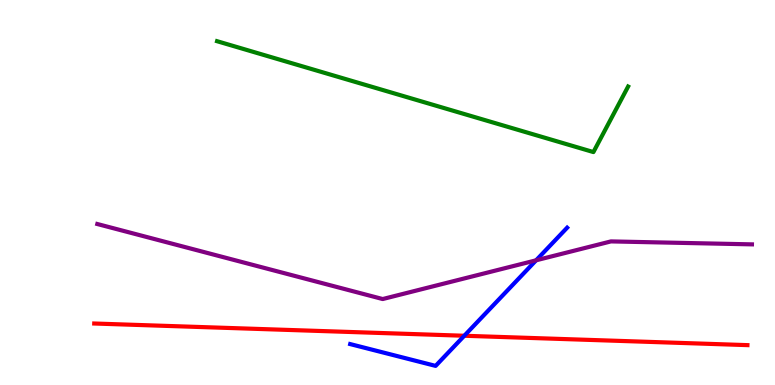[{'lines': ['blue', 'red'], 'intersections': [{'x': 5.99, 'y': 1.28}]}, {'lines': ['green', 'red'], 'intersections': []}, {'lines': ['purple', 'red'], 'intersections': []}, {'lines': ['blue', 'green'], 'intersections': []}, {'lines': ['blue', 'purple'], 'intersections': [{'x': 6.92, 'y': 3.24}]}, {'lines': ['green', 'purple'], 'intersections': []}]